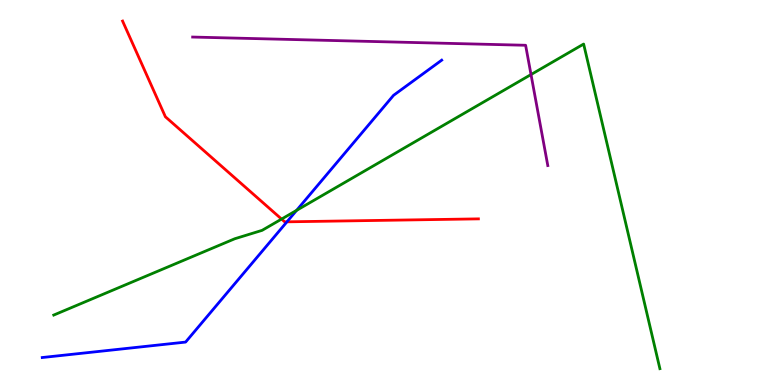[{'lines': ['blue', 'red'], 'intersections': [{'x': 3.7, 'y': 4.24}]}, {'lines': ['green', 'red'], 'intersections': [{'x': 3.63, 'y': 4.31}]}, {'lines': ['purple', 'red'], 'intersections': []}, {'lines': ['blue', 'green'], 'intersections': [{'x': 3.83, 'y': 4.54}]}, {'lines': ['blue', 'purple'], 'intersections': []}, {'lines': ['green', 'purple'], 'intersections': [{'x': 6.85, 'y': 8.06}]}]